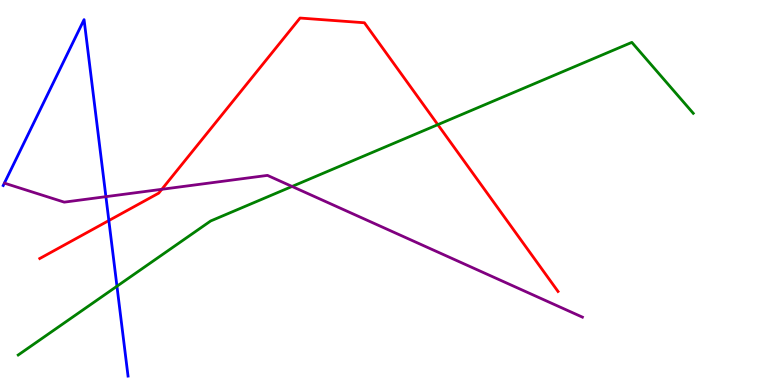[{'lines': ['blue', 'red'], 'intersections': [{'x': 1.4, 'y': 4.27}]}, {'lines': ['green', 'red'], 'intersections': [{'x': 5.65, 'y': 6.76}]}, {'lines': ['purple', 'red'], 'intersections': [{'x': 2.09, 'y': 5.08}]}, {'lines': ['blue', 'green'], 'intersections': [{'x': 1.51, 'y': 2.57}]}, {'lines': ['blue', 'purple'], 'intersections': [{'x': 1.37, 'y': 4.89}]}, {'lines': ['green', 'purple'], 'intersections': [{'x': 3.77, 'y': 5.16}]}]